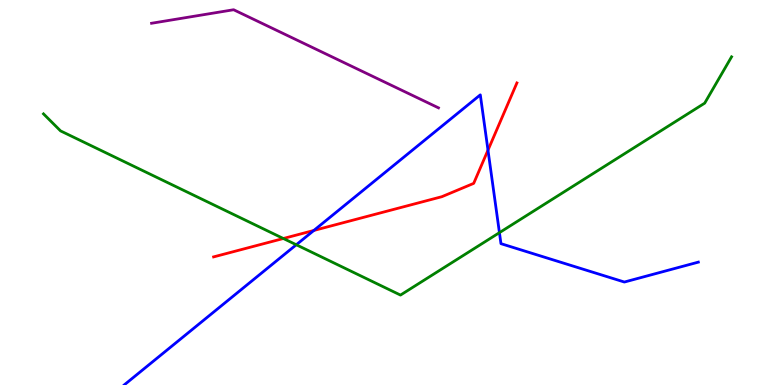[{'lines': ['blue', 'red'], 'intersections': [{'x': 4.05, 'y': 4.01}, {'x': 6.3, 'y': 6.1}]}, {'lines': ['green', 'red'], 'intersections': [{'x': 3.66, 'y': 3.81}]}, {'lines': ['purple', 'red'], 'intersections': []}, {'lines': ['blue', 'green'], 'intersections': [{'x': 3.82, 'y': 3.64}, {'x': 6.44, 'y': 3.96}]}, {'lines': ['blue', 'purple'], 'intersections': []}, {'lines': ['green', 'purple'], 'intersections': []}]